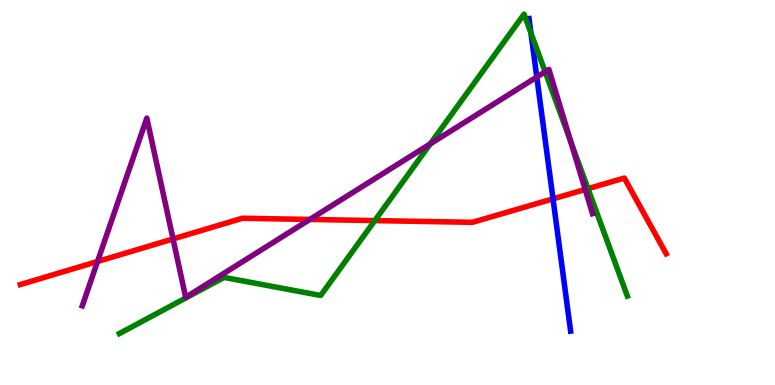[{'lines': ['blue', 'red'], 'intersections': [{'x': 7.14, 'y': 4.84}]}, {'lines': ['green', 'red'], 'intersections': [{'x': 4.84, 'y': 4.27}, {'x': 7.59, 'y': 5.1}]}, {'lines': ['purple', 'red'], 'intersections': [{'x': 1.26, 'y': 3.21}, {'x': 2.23, 'y': 3.79}, {'x': 4.0, 'y': 4.3}, {'x': 7.55, 'y': 5.08}]}, {'lines': ['blue', 'green'], 'intersections': [{'x': 6.85, 'y': 9.14}]}, {'lines': ['blue', 'purple'], 'intersections': [{'x': 6.93, 'y': 8.0}]}, {'lines': ['green', 'purple'], 'intersections': [{'x': 5.55, 'y': 6.26}, {'x': 7.03, 'y': 8.14}, {'x': 7.36, 'y': 6.33}]}]